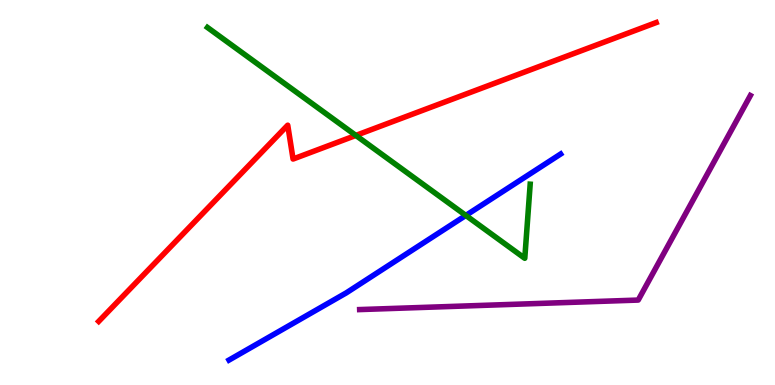[{'lines': ['blue', 'red'], 'intersections': []}, {'lines': ['green', 'red'], 'intersections': [{'x': 4.59, 'y': 6.48}]}, {'lines': ['purple', 'red'], 'intersections': []}, {'lines': ['blue', 'green'], 'intersections': [{'x': 6.01, 'y': 4.4}]}, {'lines': ['blue', 'purple'], 'intersections': []}, {'lines': ['green', 'purple'], 'intersections': []}]